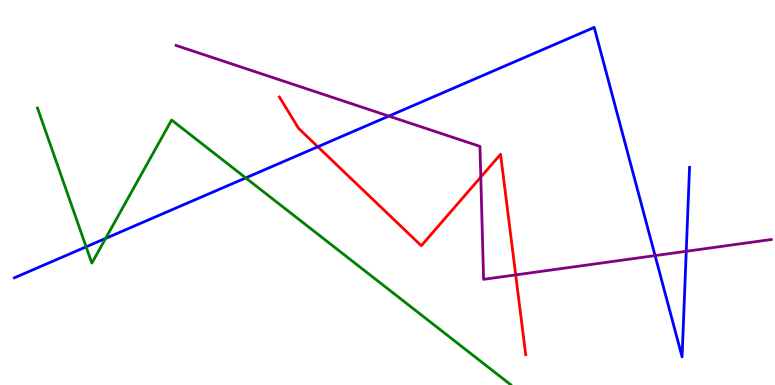[{'lines': ['blue', 'red'], 'intersections': [{'x': 4.1, 'y': 6.19}]}, {'lines': ['green', 'red'], 'intersections': []}, {'lines': ['purple', 'red'], 'intersections': [{'x': 6.2, 'y': 5.4}, {'x': 6.65, 'y': 2.86}]}, {'lines': ['blue', 'green'], 'intersections': [{'x': 1.11, 'y': 3.59}, {'x': 1.36, 'y': 3.81}, {'x': 3.17, 'y': 5.38}]}, {'lines': ['blue', 'purple'], 'intersections': [{'x': 5.02, 'y': 6.98}, {'x': 8.45, 'y': 3.36}, {'x': 8.85, 'y': 3.47}]}, {'lines': ['green', 'purple'], 'intersections': []}]